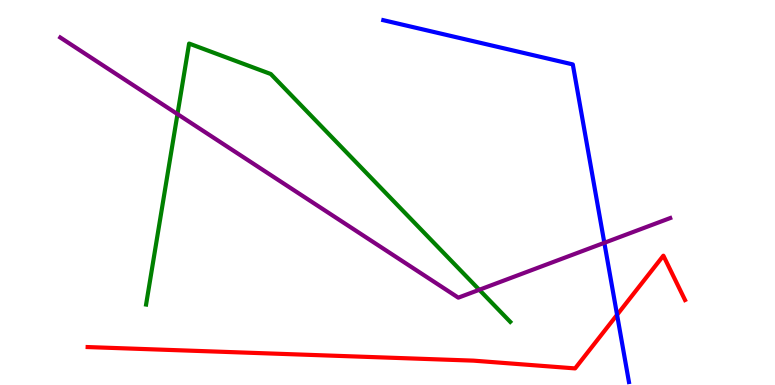[{'lines': ['blue', 'red'], 'intersections': [{'x': 7.96, 'y': 1.82}]}, {'lines': ['green', 'red'], 'intersections': []}, {'lines': ['purple', 'red'], 'intersections': []}, {'lines': ['blue', 'green'], 'intersections': []}, {'lines': ['blue', 'purple'], 'intersections': [{'x': 7.8, 'y': 3.69}]}, {'lines': ['green', 'purple'], 'intersections': [{'x': 2.29, 'y': 7.04}, {'x': 6.18, 'y': 2.47}]}]